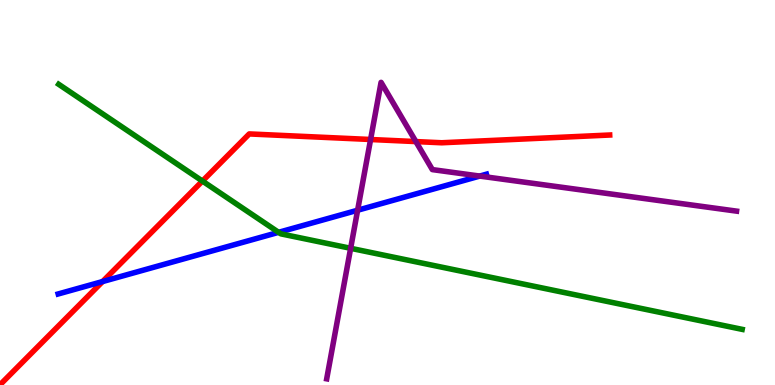[{'lines': ['blue', 'red'], 'intersections': [{'x': 1.32, 'y': 2.69}]}, {'lines': ['green', 'red'], 'intersections': [{'x': 2.61, 'y': 5.3}]}, {'lines': ['purple', 'red'], 'intersections': [{'x': 4.78, 'y': 6.38}, {'x': 5.37, 'y': 6.32}]}, {'lines': ['blue', 'green'], 'intersections': [{'x': 3.59, 'y': 3.97}]}, {'lines': ['blue', 'purple'], 'intersections': [{'x': 4.61, 'y': 4.54}, {'x': 6.19, 'y': 5.43}]}, {'lines': ['green', 'purple'], 'intersections': [{'x': 4.52, 'y': 3.55}]}]